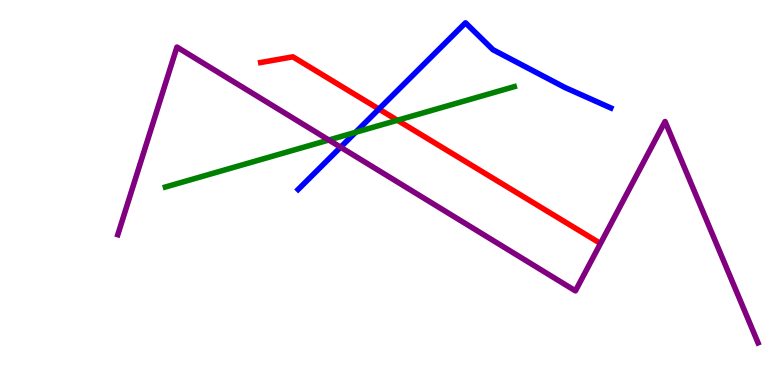[{'lines': ['blue', 'red'], 'intersections': [{'x': 4.89, 'y': 7.17}]}, {'lines': ['green', 'red'], 'intersections': [{'x': 5.13, 'y': 6.88}]}, {'lines': ['purple', 'red'], 'intersections': []}, {'lines': ['blue', 'green'], 'intersections': [{'x': 4.59, 'y': 6.56}]}, {'lines': ['blue', 'purple'], 'intersections': [{'x': 4.39, 'y': 6.18}]}, {'lines': ['green', 'purple'], 'intersections': [{'x': 4.24, 'y': 6.36}]}]